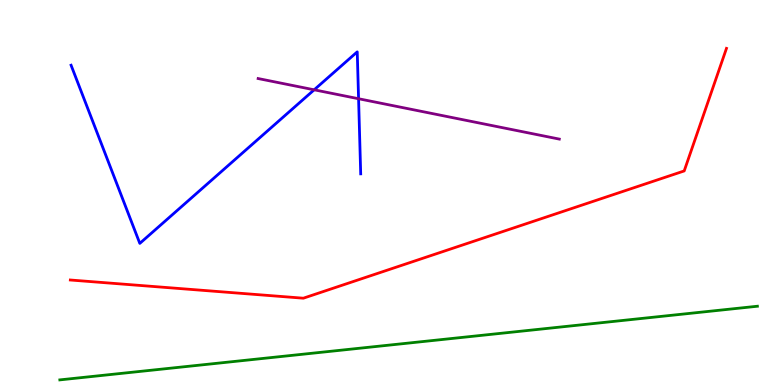[{'lines': ['blue', 'red'], 'intersections': []}, {'lines': ['green', 'red'], 'intersections': []}, {'lines': ['purple', 'red'], 'intersections': []}, {'lines': ['blue', 'green'], 'intersections': []}, {'lines': ['blue', 'purple'], 'intersections': [{'x': 4.05, 'y': 7.67}, {'x': 4.63, 'y': 7.44}]}, {'lines': ['green', 'purple'], 'intersections': []}]